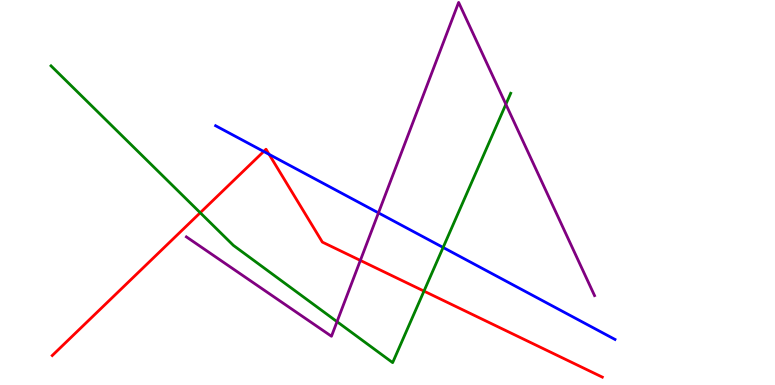[{'lines': ['blue', 'red'], 'intersections': [{'x': 3.4, 'y': 6.07}, {'x': 3.47, 'y': 5.99}]}, {'lines': ['green', 'red'], 'intersections': [{'x': 2.58, 'y': 4.47}, {'x': 5.47, 'y': 2.44}]}, {'lines': ['purple', 'red'], 'intersections': [{'x': 4.65, 'y': 3.24}]}, {'lines': ['blue', 'green'], 'intersections': [{'x': 5.72, 'y': 3.57}]}, {'lines': ['blue', 'purple'], 'intersections': [{'x': 4.88, 'y': 4.47}]}, {'lines': ['green', 'purple'], 'intersections': [{'x': 4.35, 'y': 1.64}, {'x': 6.53, 'y': 7.29}]}]